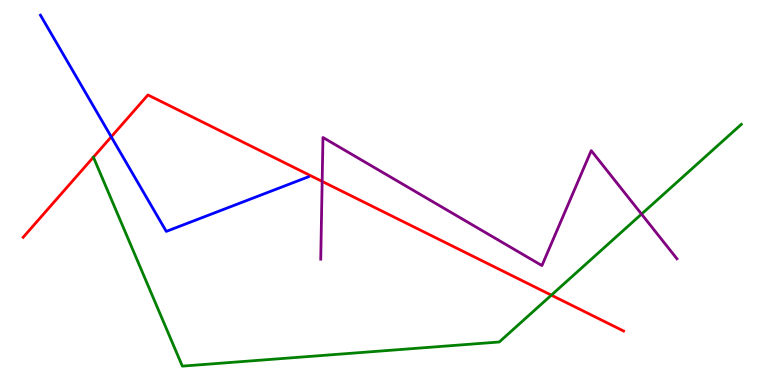[{'lines': ['blue', 'red'], 'intersections': [{'x': 1.44, 'y': 6.45}]}, {'lines': ['green', 'red'], 'intersections': [{'x': 7.11, 'y': 2.33}]}, {'lines': ['purple', 'red'], 'intersections': [{'x': 4.16, 'y': 5.29}]}, {'lines': ['blue', 'green'], 'intersections': []}, {'lines': ['blue', 'purple'], 'intersections': []}, {'lines': ['green', 'purple'], 'intersections': [{'x': 8.28, 'y': 4.44}]}]